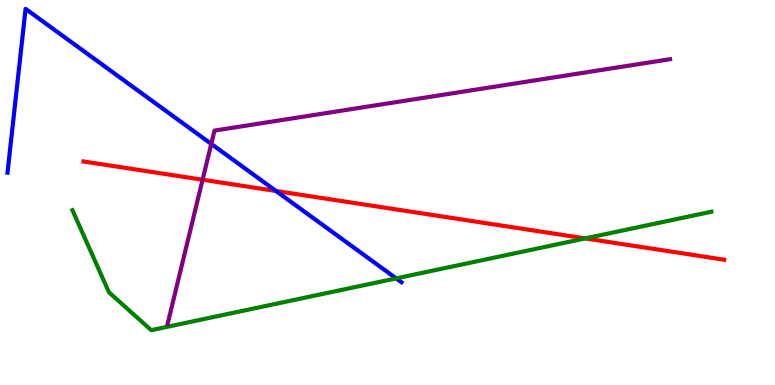[{'lines': ['blue', 'red'], 'intersections': [{'x': 3.56, 'y': 5.04}]}, {'lines': ['green', 'red'], 'intersections': [{'x': 7.55, 'y': 3.81}]}, {'lines': ['purple', 'red'], 'intersections': [{'x': 2.61, 'y': 5.33}]}, {'lines': ['blue', 'green'], 'intersections': [{'x': 5.11, 'y': 2.77}]}, {'lines': ['blue', 'purple'], 'intersections': [{'x': 2.73, 'y': 6.26}]}, {'lines': ['green', 'purple'], 'intersections': []}]